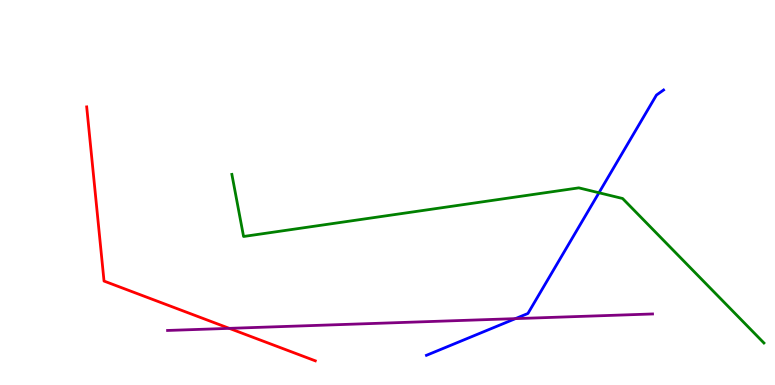[{'lines': ['blue', 'red'], 'intersections': []}, {'lines': ['green', 'red'], 'intersections': []}, {'lines': ['purple', 'red'], 'intersections': [{'x': 2.96, 'y': 1.47}]}, {'lines': ['blue', 'green'], 'intersections': [{'x': 7.73, 'y': 4.99}]}, {'lines': ['blue', 'purple'], 'intersections': [{'x': 6.65, 'y': 1.72}]}, {'lines': ['green', 'purple'], 'intersections': []}]